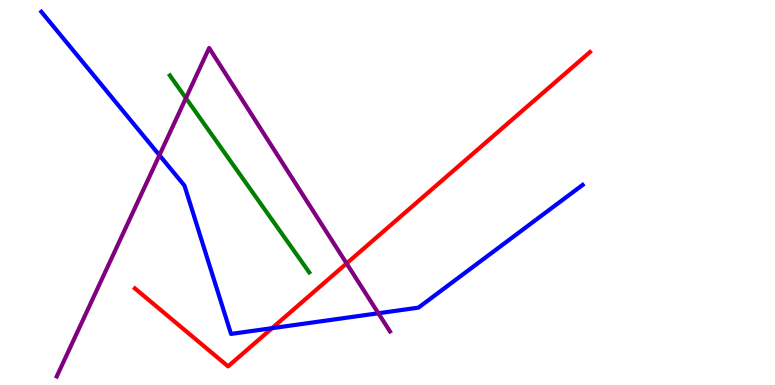[{'lines': ['blue', 'red'], 'intersections': [{'x': 3.51, 'y': 1.48}]}, {'lines': ['green', 'red'], 'intersections': []}, {'lines': ['purple', 'red'], 'intersections': [{'x': 4.47, 'y': 3.16}]}, {'lines': ['blue', 'green'], 'intersections': []}, {'lines': ['blue', 'purple'], 'intersections': [{'x': 2.06, 'y': 5.97}, {'x': 4.88, 'y': 1.86}]}, {'lines': ['green', 'purple'], 'intersections': [{'x': 2.4, 'y': 7.45}]}]